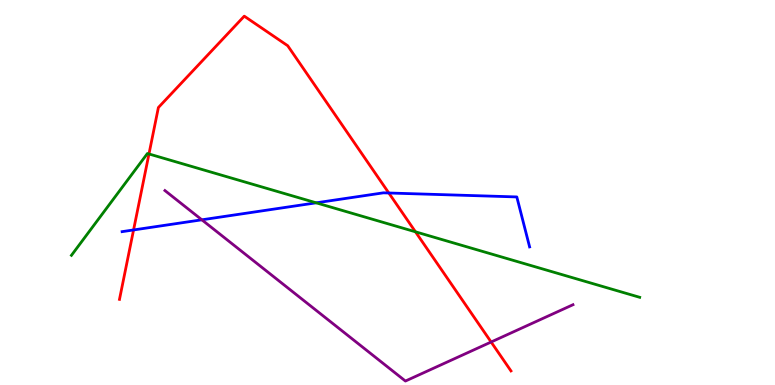[{'lines': ['blue', 'red'], 'intersections': [{'x': 1.72, 'y': 4.03}, {'x': 5.02, 'y': 4.99}]}, {'lines': ['green', 'red'], 'intersections': [{'x': 1.92, 'y': 6.0}, {'x': 5.36, 'y': 3.98}]}, {'lines': ['purple', 'red'], 'intersections': [{'x': 6.34, 'y': 1.12}]}, {'lines': ['blue', 'green'], 'intersections': [{'x': 4.08, 'y': 4.73}]}, {'lines': ['blue', 'purple'], 'intersections': [{'x': 2.6, 'y': 4.29}]}, {'lines': ['green', 'purple'], 'intersections': []}]